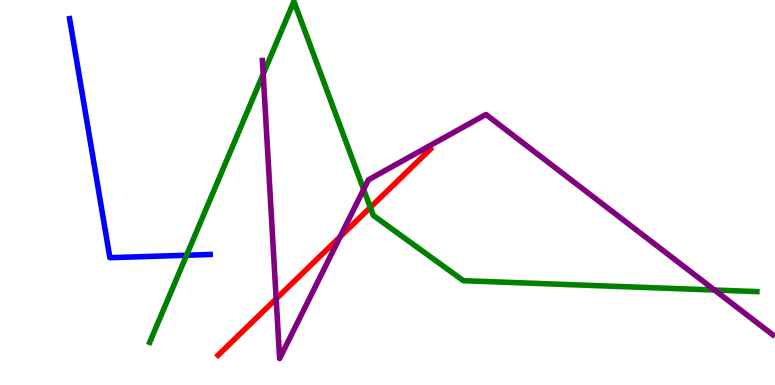[{'lines': ['blue', 'red'], 'intersections': []}, {'lines': ['green', 'red'], 'intersections': [{'x': 4.78, 'y': 4.61}]}, {'lines': ['purple', 'red'], 'intersections': [{'x': 3.56, 'y': 2.24}, {'x': 4.39, 'y': 3.85}]}, {'lines': ['blue', 'green'], 'intersections': [{'x': 2.41, 'y': 3.37}]}, {'lines': ['blue', 'purple'], 'intersections': []}, {'lines': ['green', 'purple'], 'intersections': [{'x': 3.4, 'y': 8.08}, {'x': 4.69, 'y': 5.08}, {'x': 9.22, 'y': 2.47}]}]